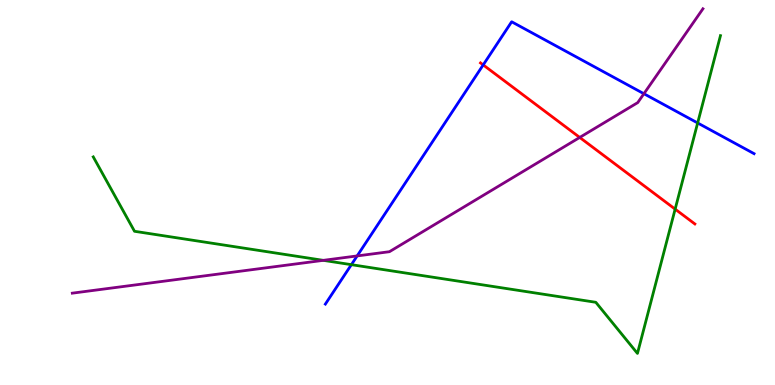[{'lines': ['blue', 'red'], 'intersections': [{'x': 6.23, 'y': 8.31}]}, {'lines': ['green', 'red'], 'intersections': [{'x': 8.71, 'y': 4.57}]}, {'lines': ['purple', 'red'], 'intersections': [{'x': 7.48, 'y': 6.43}]}, {'lines': ['blue', 'green'], 'intersections': [{'x': 4.53, 'y': 3.13}, {'x': 9.0, 'y': 6.81}]}, {'lines': ['blue', 'purple'], 'intersections': [{'x': 4.61, 'y': 3.35}, {'x': 8.31, 'y': 7.57}]}, {'lines': ['green', 'purple'], 'intersections': [{'x': 4.17, 'y': 3.24}]}]